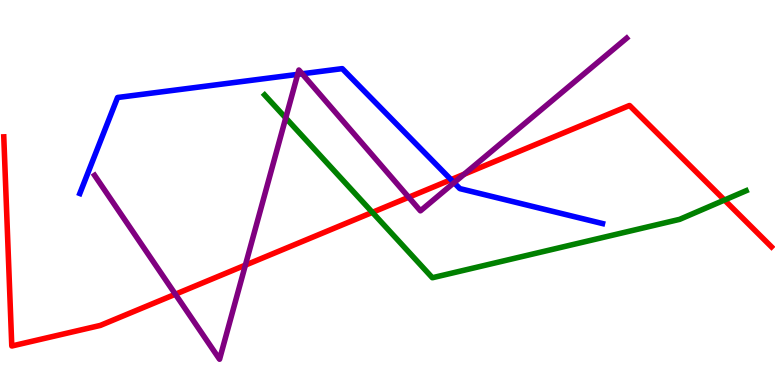[{'lines': ['blue', 'red'], 'intersections': [{'x': 5.82, 'y': 5.33}]}, {'lines': ['green', 'red'], 'intersections': [{'x': 4.8, 'y': 4.48}, {'x': 9.35, 'y': 4.8}]}, {'lines': ['purple', 'red'], 'intersections': [{'x': 2.26, 'y': 2.36}, {'x': 3.17, 'y': 3.11}, {'x': 5.27, 'y': 4.88}, {'x': 5.99, 'y': 5.48}]}, {'lines': ['blue', 'green'], 'intersections': []}, {'lines': ['blue', 'purple'], 'intersections': [{'x': 3.84, 'y': 8.07}, {'x': 3.9, 'y': 8.08}, {'x': 5.86, 'y': 5.25}]}, {'lines': ['green', 'purple'], 'intersections': [{'x': 3.69, 'y': 6.94}]}]